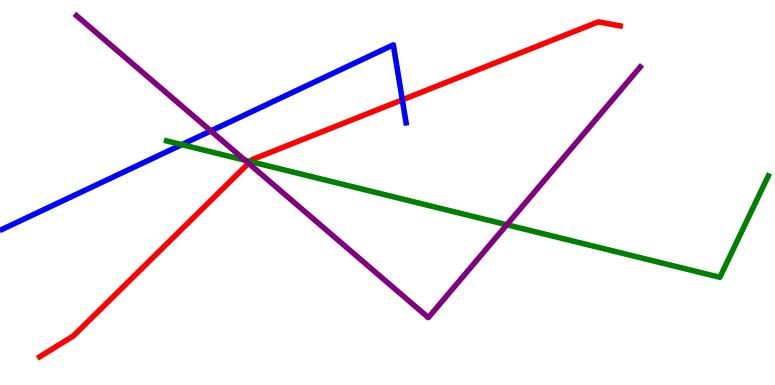[{'lines': ['blue', 'red'], 'intersections': [{'x': 5.19, 'y': 7.41}]}, {'lines': ['green', 'red'], 'intersections': [{'x': 3.23, 'y': 5.8}]}, {'lines': ['purple', 'red'], 'intersections': [{'x': 3.21, 'y': 5.76}]}, {'lines': ['blue', 'green'], 'intersections': [{'x': 2.35, 'y': 6.24}]}, {'lines': ['blue', 'purple'], 'intersections': [{'x': 2.72, 'y': 6.6}]}, {'lines': ['green', 'purple'], 'intersections': [{'x': 3.16, 'y': 5.84}, {'x': 6.54, 'y': 4.16}]}]